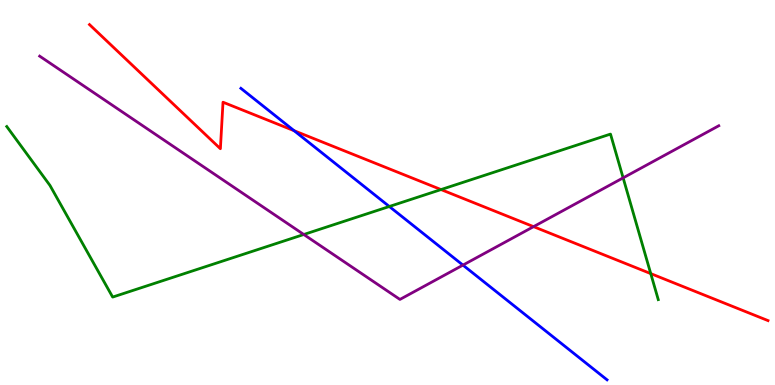[{'lines': ['blue', 'red'], 'intersections': [{'x': 3.8, 'y': 6.6}]}, {'lines': ['green', 'red'], 'intersections': [{'x': 5.69, 'y': 5.08}, {'x': 8.4, 'y': 2.89}]}, {'lines': ['purple', 'red'], 'intersections': [{'x': 6.88, 'y': 4.11}]}, {'lines': ['blue', 'green'], 'intersections': [{'x': 5.02, 'y': 4.64}]}, {'lines': ['blue', 'purple'], 'intersections': [{'x': 5.97, 'y': 3.11}]}, {'lines': ['green', 'purple'], 'intersections': [{'x': 3.92, 'y': 3.91}, {'x': 8.04, 'y': 5.38}]}]